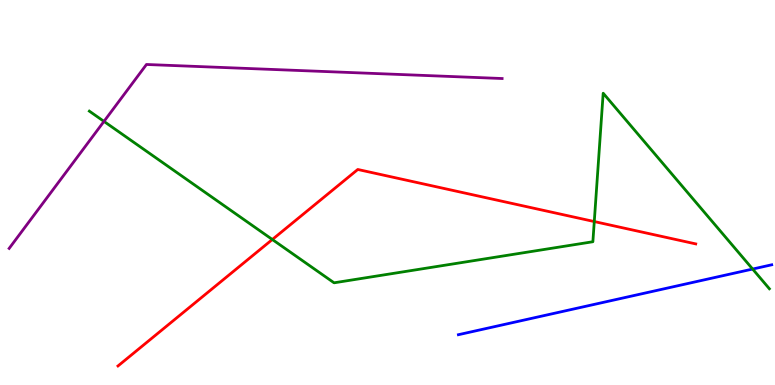[{'lines': ['blue', 'red'], 'intersections': []}, {'lines': ['green', 'red'], 'intersections': [{'x': 3.51, 'y': 3.78}, {'x': 7.67, 'y': 4.25}]}, {'lines': ['purple', 'red'], 'intersections': []}, {'lines': ['blue', 'green'], 'intersections': [{'x': 9.71, 'y': 3.01}]}, {'lines': ['blue', 'purple'], 'intersections': []}, {'lines': ['green', 'purple'], 'intersections': [{'x': 1.34, 'y': 6.85}]}]